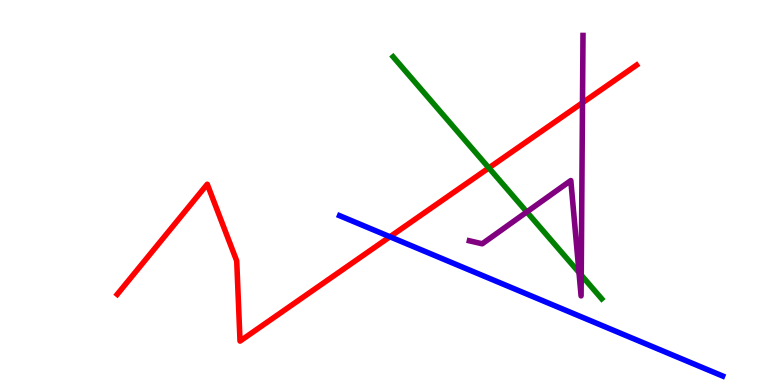[{'lines': ['blue', 'red'], 'intersections': [{'x': 5.03, 'y': 3.85}]}, {'lines': ['green', 'red'], 'intersections': [{'x': 6.31, 'y': 5.64}]}, {'lines': ['purple', 'red'], 'intersections': [{'x': 7.52, 'y': 7.33}]}, {'lines': ['blue', 'green'], 'intersections': []}, {'lines': ['blue', 'purple'], 'intersections': []}, {'lines': ['green', 'purple'], 'intersections': [{'x': 6.8, 'y': 4.5}, {'x': 7.47, 'y': 2.92}, {'x': 7.5, 'y': 2.86}]}]